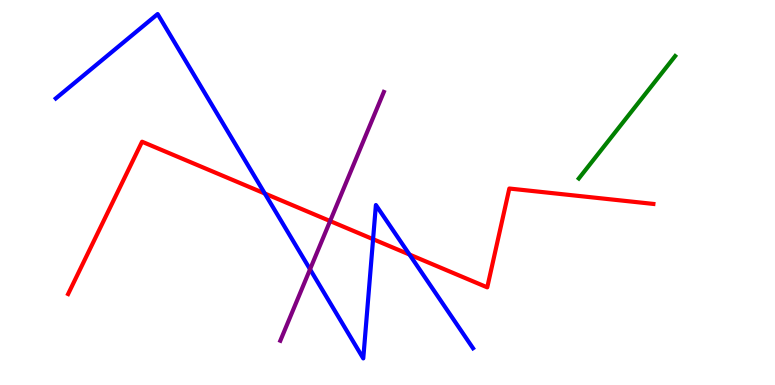[{'lines': ['blue', 'red'], 'intersections': [{'x': 3.42, 'y': 4.97}, {'x': 4.81, 'y': 3.79}, {'x': 5.28, 'y': 3.39}]}, {'lines': ['green', 'red'], 'intersections': []}, {'lines': ['purple', 'red'], 'intersections': [{'x': 4.26, 'y': 4.26}]}, {'lines': ['blue', 'green'], 'intersections': []}, {'lines': ['blue', 'purple'], 'intersections': [{'x': 4.0, 'y': 3.01}]}, {'lines': ['green', 'purple'], 'intersections': []}]